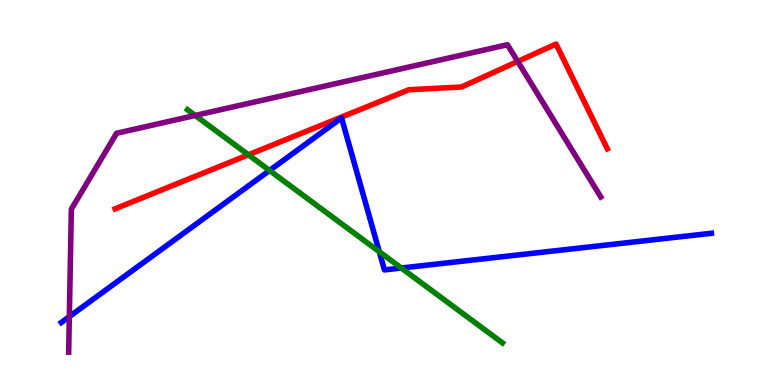[{'lines': ['blue', 'red'], 'intersections': []}, {'lines': ['green', 'red'], 'intersections': [{'x': 3.21, 'y': 5.98}]}, {'lines': ['purple', 'red'], 'intersections': [{'x': 6.68, 'y': 8.4}]}, {'lines': ['blue', 'green'], 'intersections': [{'x': 3.48, 'y': 5.57}, {'x': 4.89, 'y': 3.46}, {'x': 5.18, 'y': 3.04}]}, {'lines': ['blue', 'purple'], 'intersections': [{'x': 0.895, 'y': 1.78}]}, {'lines': ['green', 'purple'], 'intersections': [{'x': 2.52, 'y': 7.0}]}]